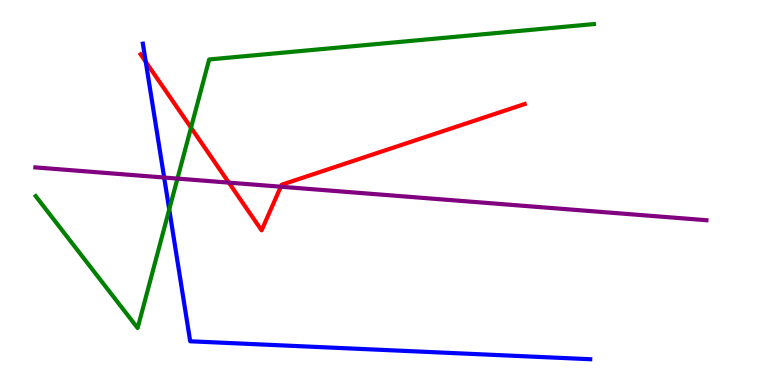[{'lines': ['blue', 'red'], 'intersections': [{'x': 1.88, 'y': 8.39}]}, {'lines': ['green', 'red'], 'intersections': [{'x': 2.46, 'y': 6.68}]}, {'lines': ['purple', 'red'], 'intersections': [{'x': 2.95, 'y': 5.26}, {'x': 3.62, 'y': 5.15}]}, {'lines': ['blue', 'green'], 'intersections': [{'x': 2.18, 'y': 4.56}]}, {'lines': ['blue', 'purple'], 'intersections': [{'x': 2.12, 'y': 5.39}]}, {'lines': ['green', 'purple'], 'intersections': [{'x': 2.29, 'y': 5.36}]}]